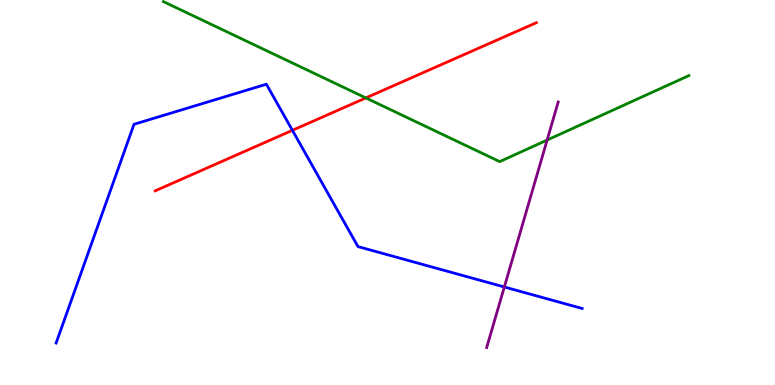[{'lines': ['blue', 'red'], 'intersections': [{'x': 3.77, 'y': 6.61}]}, {'lines': ['green', 'red'], 'intersections': [{'x': 4.72, 'y': 7.46}]}, {'lines': ['purple', 'red'], 'intersections': []}, {'lines': ['blue', 'green'], 'intersections': []}, {'lines': ['blue', 'purple'], 'intersections': [{'x': 6.51, 'y': 2.55}]}, {'lines': ['green', 'purple'], 'intersections': [{'x': 7.06, 'y': 6.36}]}]